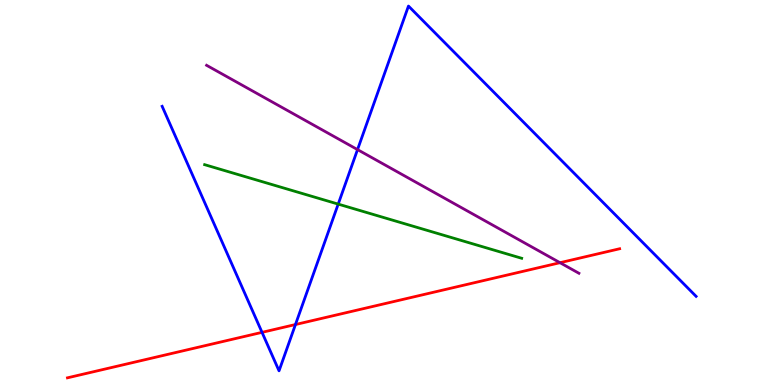[{'lines': ['blue', 'red'], 'intersections': [{'x': 3.38, 'y': 1.37}, {'x': 3.81, 'y': 1.57}]}, {'lines': ['green', 'red'], 'intersections': []}, {'lines': ['purple', 'red'], 'intersections': [{'x': 7.23, 'y': 3.18}]}, {'lines': ['blue', 'green'], 'intersections': [{'x': 4.36, 'y': 4.7}]}, {'lines': ['blue', 'purple'], 'intersections': [{'x': 4.61, 'y': 6.11}]}, {'lines': ['green', 'purple'], 'intersections': []}]